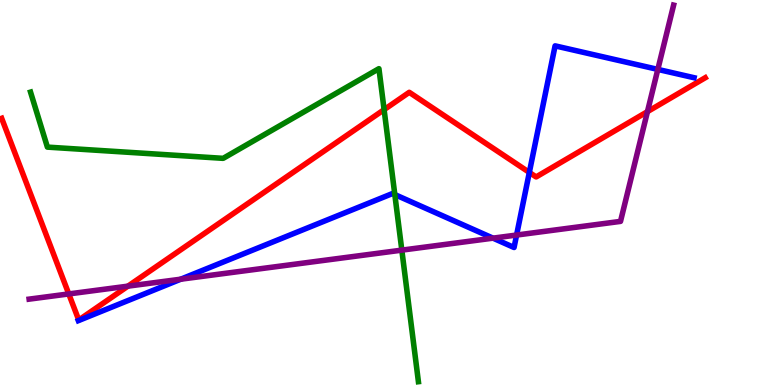[{'lines': ['blue', 'red'], 'intersections': [{'x': 6.83, 'y': 5.52}]}, {'lines': ['green', 'red'], 'intersections': [{'x': 4.96, 'y': 7.15}]}, {'lines': ['purple', 'red'], 'intersections': [{'x': 0.887, 'y': 2.37}, {'x': 1.65, 'y': 2.57}, {'x': 8.35, 'y': 7.1}]}, {'lines': ['blue', 'green'], 'intersections': [{'x': 5.09, 'y': 4.95}]}, {'lines': ['blue', 'purple'], 'intersections': [{'x': 2.33, 'y': 2.75}, {'x': 6.36, 'y': 3.81}, {'x': 6.67, 'y': 3.89}, {'x': 8.49, 'y': 8.2}]}, {'lines': ['green', 'purple'], 'intersections': [{'x': 5.18, 'y': 3.5}]}]